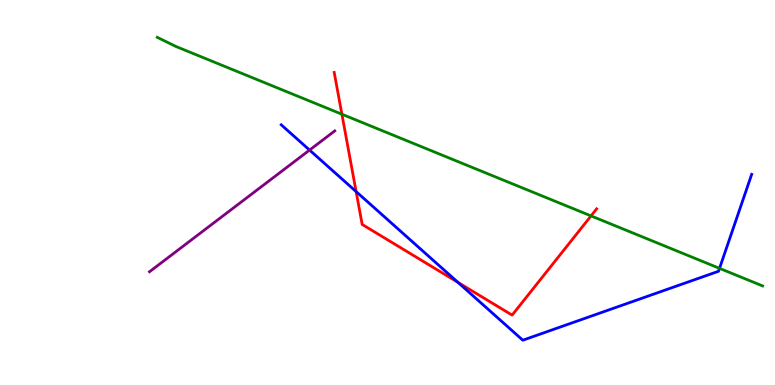[{'lines': ['blue', 'red'], 'intersections': [{'x': 4.6, 'y': 5.02}, {'x': 5.91, 'y': 2.67}]}, {'lines': ['green', 'red'], 'intersections': [{'x': 4.41, 'y': 7.03}, {'x': 7.63, 'y': 4.39}]}, {'lines': ['purple', 'red'], 'intersections': []}, {'lines': ['blue', 'green'], 'intersections': [{'x': 9.28, 'y': 3.03}]}, {'lines': ['blue', 'purple'], 'intersections': [{'x': 3.99, 'y': 6.1}]}, {'lines': ['green', 'purple'], 'intersections': []}]